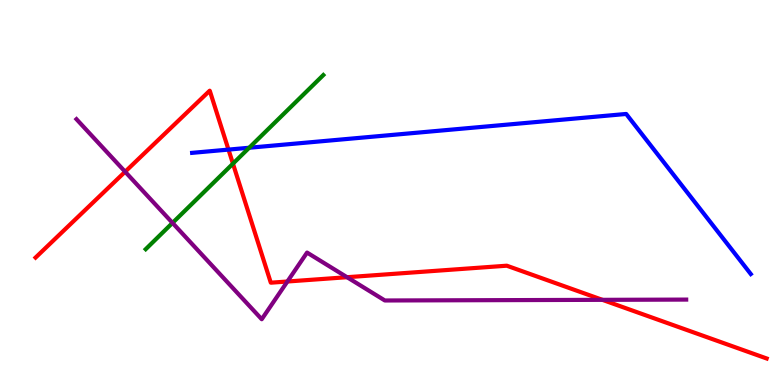[{'lines': ['blue', 'red'], 'intersections': [{'x': 2.95, 'y': 6.11}]}, {'lines': ['green', 'red'], 'intersections': [{'x': 3.01, 'y': 5.75}]}, {'lines': ['purple', 'red'], 'intersections': [{'x': 1.61, 'y': 5.54}, {'x': 3.71, 'y': 2.69}, {'x': 4.48, 'y': 2.8}, {'x': 7.77, 'y': 2.21}]}, {'lines': ['blue', 'green'], 'intersections': [{'x': 3.22, 'y': 6.16}]}, {'lines': ['blue', 'purple'], 'intersections': []}, {'lines': ['green', 'purple'], 'intersections': [{'x': 2.23, 'y': 4.21}]}]